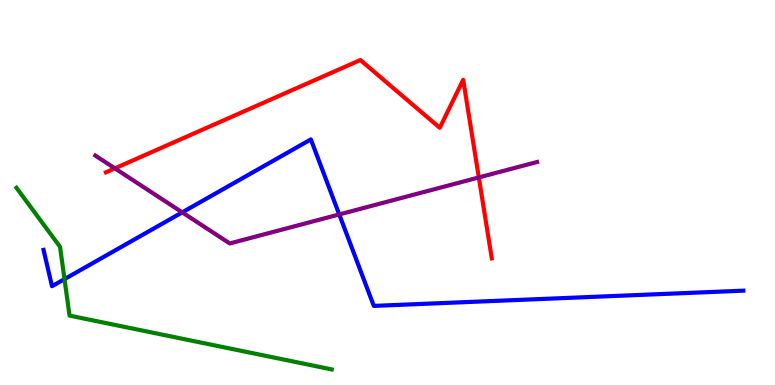[{'lines': ['blue', 'red'], 'intersections': []}, {'lines': ['green', 'red'], 'intersections': []}, {'lines': ['purple', 'red'], 'intersections': [{'x': 1.48, 'y': 5.63}, {'x': 6.18, 'y': 5.39}]}, {'lines': ['blue', 'green'], 'intersections': [{'x': 0.832, 'y': 2.75}]}, {'lines': ['blue', 'purple'], 'intersections': [{'x': 2.35, 'y': 4.48}, {'x': 4.38, 'y': 4.43}]}, {'lines': ['green', 'purple'], 'intersections': []}]